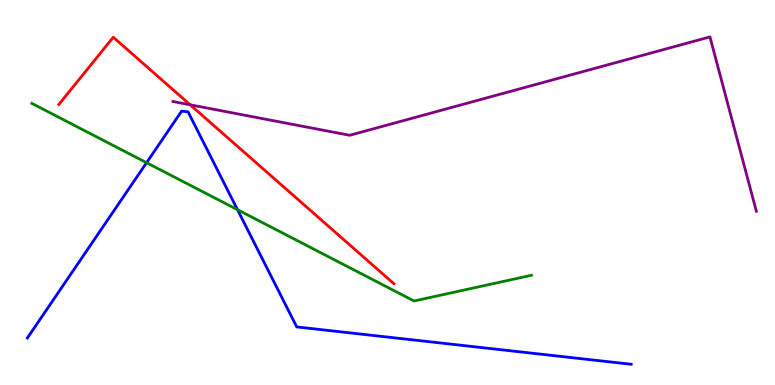[{'lines': ['blue', 'red'], 'intersections': []}, {'lines': ['green', 'red'], 'intersections': []}, {'lines': ['purple', 'red'], 'intersections': [{'x': 2.45, 'y': 7.28}]}, {'lines': ['blue', 'green'], 'intersections': [{'x': 1.89, 'y': 5.77}, {'x': 3.06, 'y': 4.55}]}, {'lines': ['blue', 'purple'], 'intersections': []}, {'lines': ['green', 'purple'], 'intersections': []}]